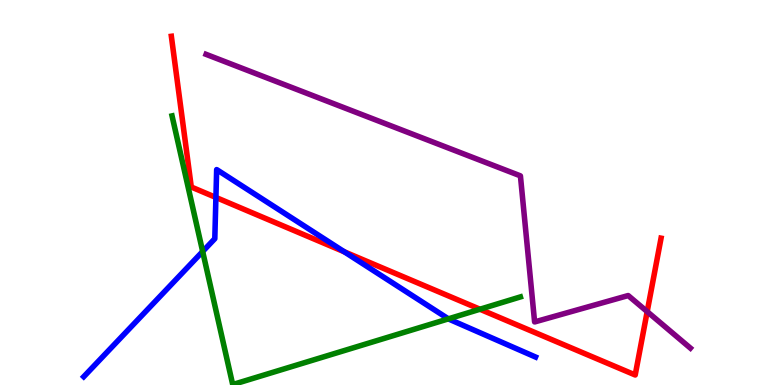[{'lines': ['blue', 'red'], 'intersections': [{'x': 2.79, 'y': 4.87}, {'x': 4.44, 'y': 3.46}]}, {'lines': ['green', 'red'], 'intersections': [{'x': 6.19, 'y': 1.97}]}, {'lines': ['purple', 'red'], 'intersections': [{'x': 8.35, 'y': 1.91}]}, {'lines': ['blue', 'green'], 'intersections': [{'x': 2.62, 'y': 3.47}, {'x': 5.79, 'y': 1.72}]}, {'lines': ['blue', 'purple'], 'intersections': []}, {'lines': ['green', 'purple'], 'intersections': []}]